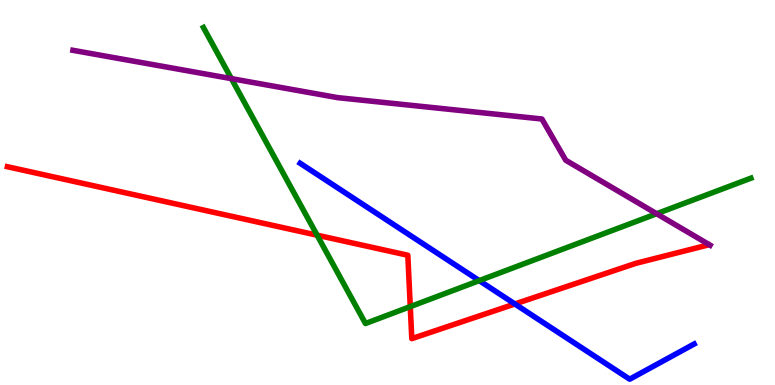[{'lines': ['blue', 'red'], 'intersections': [{'x': 6.64, 'y': 2.1}]}, {'lines': ['green', 'red'], 'intersections': [{'x': 4.09, 'y': 3.89}, {'x': 5.29, 'y': 2.04}]}, {'lines': ['purple', 'red'], 'intersections': []}, {'lines': ['blue', 'green'], 'intersections': [{'x': 6.18, 'y': 2.71}]}, {'lines': ['blue', 'purple'], 'intersections': []}, {'lines': ['green', 'purple'], 'intersections': [{'x': 2.99, 'y': 7.96}, {'x': 8.47, 'y': 4.45}]}]